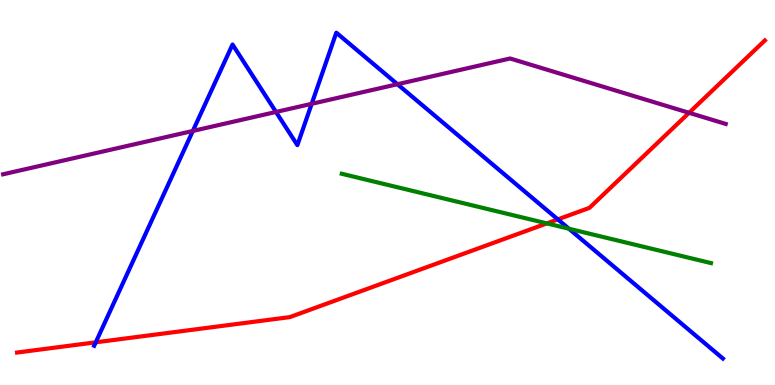[{'lines': ['blue', 'red'], 'intersections': [{'x': 1.24, 'y': 1.11}, {'x': 7.2, 'y': 4.3}]}, {'lines': ['green', 'red'], 'intersections': [{'x': 7.06, 'y': 4.2}]}, {'lines': ['purple', 'red'], 'intersections': [{'x': 8.89, 'y': 7.07}]}, {'lines': ['blue', 'green'], 'intersections': [{'x': 7.34, 'y': 4.06}]}, {'lines': ['blue', 'purple'], 'intersections': [{'x': 2.49, 'y': 6.6}, {'x': 3.56, 'y': 7.09}, {'x': 4.02, 'y': 7.3}, {'x': 5.13, 'y': 7.81}]}, {'lines': ['green', 'purple'], 'intersections': []}]